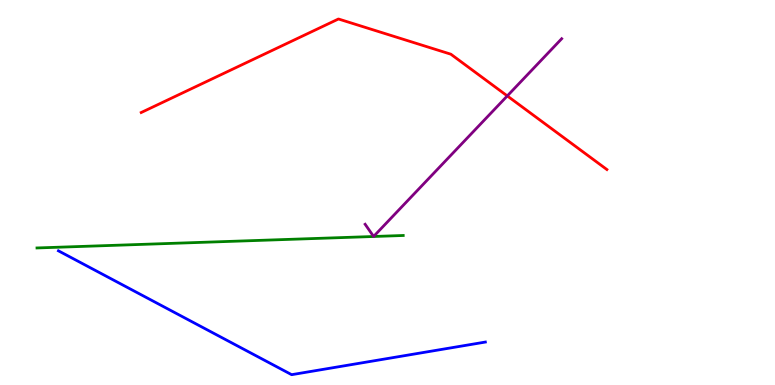[{'lines': ['blue', 'red'], 'intersections': []}, {'lines': ['green', 'red'], 'intersections': []}, {'lines': ['purple', 'red'], 'intersections': [{'x': 6.55, 'y': 7.51}]}, {'lines': ['blue', 'green'], 'intersections': []}, {'lines': ['blue', 'purple'], 'intersections': []}, {'lines': ['green', 'purple'], 'intersections': []}]